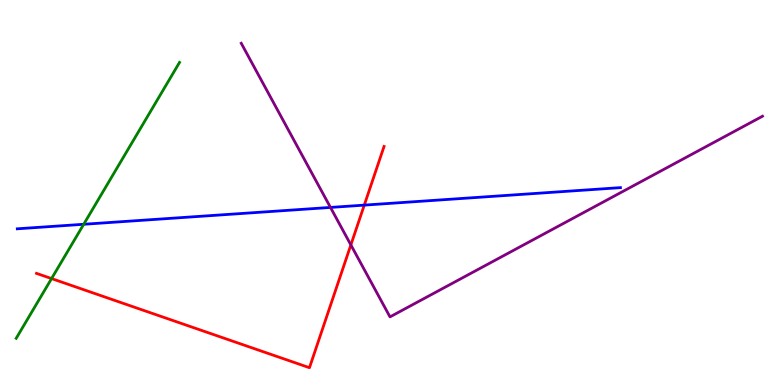[{'lines': ['blue', 'red'], 'intersections': [{'x': 4.7, 'y': 4.67}]}, {'lines': ['green', 'red'], 'intersections': [{'x': 0.665, 'y': 2.76}]}, {'lines': ['purple', 'red'], 'intersections': [{'x': 4.53, 'y': 3.64}]}, {'lines': ['blue', 'green'], 'intersections': [{'x': 1.08, 'y': 4.17}]}, {'lines': ['blue', 'purple'], 'intersections': [{'x': 4.26, 'y': 4.61}]}, {'lines': ['green', 'purple'], 'intersections': []}]